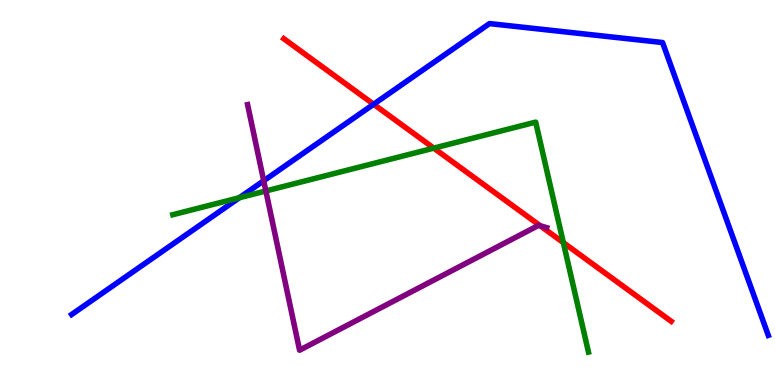[{'lines': ['blue', 'red'], 'intersections': [{'x': 4.82, 'y': 7.29}]}, {'lines': ['green', 'red'], 'intersections': [{'x': 5.6, 'y': 6.15}, {'x': 7.27, 'y': 3.7}]}, {'lines': ['purple', 'red'], 'intersections': [{'x': 6.97, 'y': 4.13}]}, {'lines': ['blue', 'green'], 'intersections': [{'x': 3.09, 'y': 4.86}]}, {'lines': ['blue', 'purple'], 'intersections': [{'x': 3.4, 'y': 5.3}]}, {'lines': ['green', 'purple'], 'intersections': [{'x': 3.43, 'y': 5.04}]}]